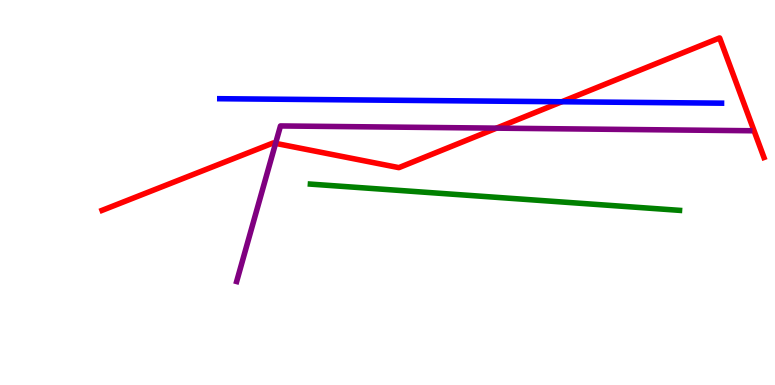[{'lines': ['blue', 'red'], 'intersections': [{'x': 7.25, 'y': 7.36}]}, {'lines': ['green', 'red'], 'intersections': []}, {'lines': ['purple', 'red'], 'intersections': [{'x': 3.56, 'y': 6.28}, {'x': 6.41, 'y': 6.67}]}, {'lines': ['blue', 'green'], 'intersections': []}, {'lines': ['blue', 'purple'], 'intersections': []}, {'lines': ['green', 'purple'], 'intersections': []}]